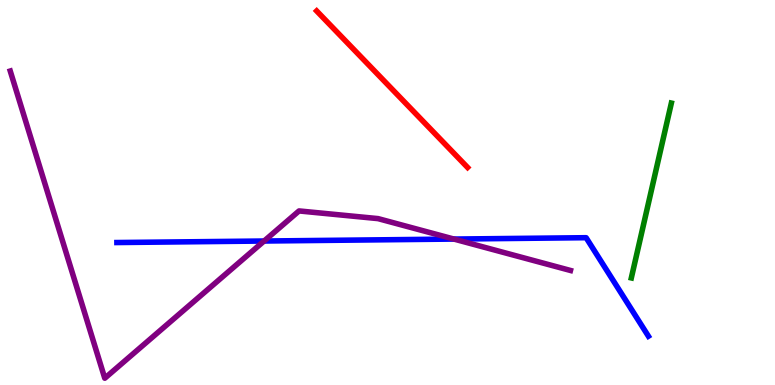[{'lines': ['blue', 'red'], 'intersections': []}, {'lines': ['green', 'red'], 'intersections': []}, {'lines': ['purple', 'red'], 'intersections': []}, {'lines': ['blue', 'green'], 'intersections': []}, {'lines': ['blue', 'purple'], 'intersections': [{'x': 3.41, 'y': 3.74}, {'x': 5.86, 'y': 3.79}]}, {'lines': ['green', 'purple'], 'intersections': []}]